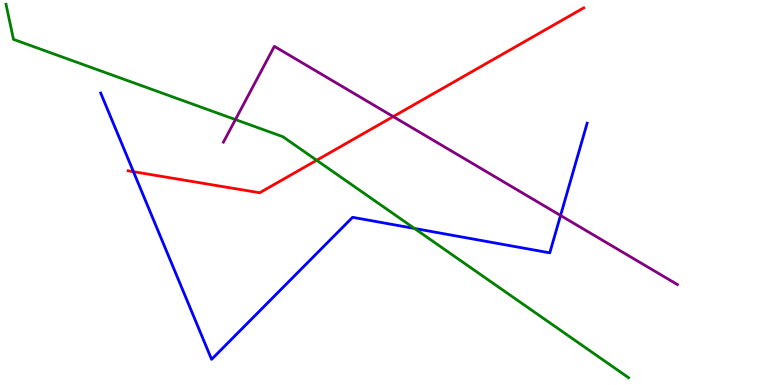[{'lines': ['blue', 'red'], 'intersections': [{'x': 1.72, 'y': 5.54}]}, {'lines': ['green', 'red'], 'intersections': [{'x': 4.09, 'y': 5.84}]}, {'lines': ['purple', 'red'], 'intersections': [{'x': 5.07, 'y': 6.97}]}, {'lines': ['blue', 'green'], 'intersections': [{'x': 5.35, 'y': 4.07}]}, {'lines': ['blue', 'purple'], 'intersections': [{'x': 7.23, 'y': 4.4}]}, {'lines': ['green', 'purple'], 'intersections': [{'x': 3.04, 'y': 6.89}]}]